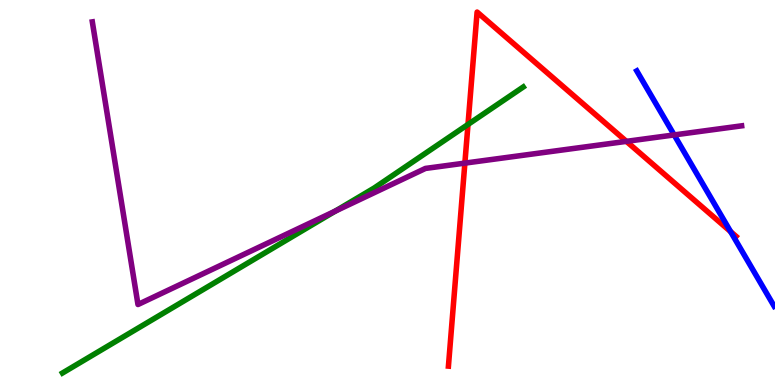[{'lines': ['blue', 'red'], 'intersections': [{'x': 9.43, 'y': 3.98}]}, {'lines': ['green', 'red'], 'intersections': [{'x': 6.04, 'y': 6.77}]}, {'lines': ['purple', 'red'], 'intersections': [{'x': 6.0, 'y': 5.76}, {'x': 8.08, 'y': 6.33}]}, {'lines': ['blue', 'green'], 'intersections': []}, {'lines': ['blue', 'purple'], 'intersections': [{'x': 8.7, 'y': 6.5}]}, {'lines': ['green', 'purple'], 'intersections': [{'x': 4.33, 'y': 4.52}]}]